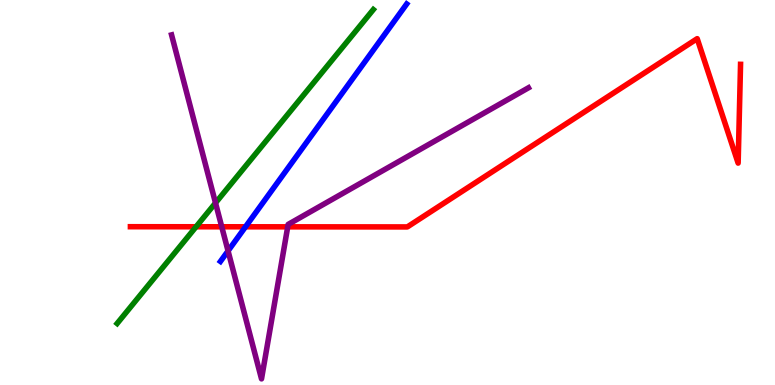[{'lines': ['blue', 'red'], 'intersections': [{'x': 3.17, 'y': 4.11}]}, {'lines': ['green', 'red'], 'intersections': [{'x': 2.53, 'y': 4.11}]}, {'lines': ['purple', 'red'], 'intersections': [{'x': 2.86, 'y': 4.11}, {'x': 3.71, 'y': 4.11}]}, {'lines': ['blue', 'green'], 'intersections': []}, {'lines': ['blue', 'purple'], 'intersections': [{'x': 2.94, 'y': 3.48}]}, {'lines': ['green', 'purple'], 'intersections': [{'x': 2.78, 'y': 4.73}]}]